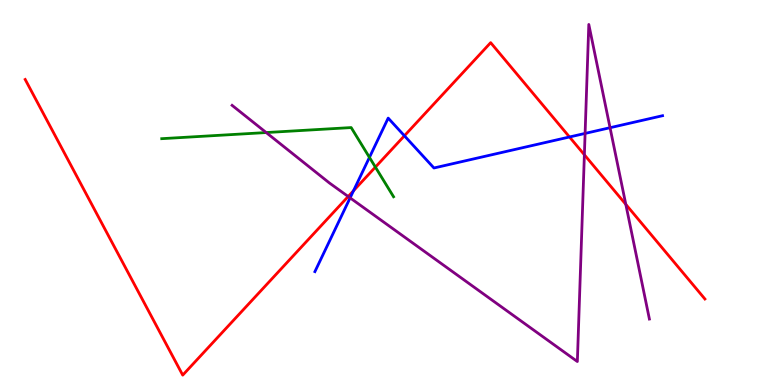[{'lines': ['blue', 'red'], 'intersections': [{'x': 4.56, 'y': 5.05}, {'x': 5.22, 'y': 6.47}, {'x': 7.35, 'y': 6.44}]}, {'lines': ['green', 'red'], 'intersections': [{'x': 4.84, 'y': 5.66}]}, {'lines': ['purple', 'red'], 'intersections': [{'x': 4.49, 'y': 4.9}, {'x': 7.54, 'y': 5.98}, {'x': 8.08, 'y': 4.69}]}, {'lines': ['blue', 'green'], 'intersections': [{'x': 4.77, 'y': 5.91}]}, {'lines': ['blue', 'purple'], 'intersections': [{'x': 4.52, 'y': 4.86}, {'x': 7.55, 'y': 6.53}, {'x': 7.87, 'y': 6.68}]}, {'lines': ['green', 'purple'], 'intersections': [{'x': 3.43, 'y': 6.56}]}]